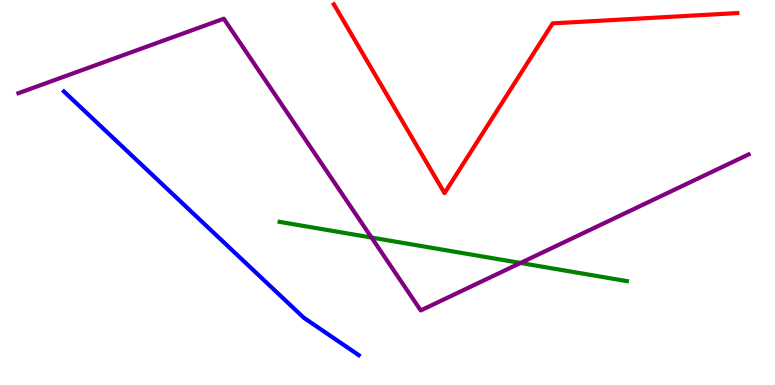[{'lines': ['blue', 'red'], 'intersections': []}, {'lines': ['green', 'red'], 'intersections': []}, {'lines': ['purple', 'red'], 'intersections': []}, {'lines': ['blue', 'green'], 'intersections': []}, {'lines': ['blue', 'purple'], 'intersections': []}, {'lines': ['green', 'purple'], 'intersections': [{'x': 4.79, 'y': 3.83}, {'x': 6.72, 'y': 3.17}]}]